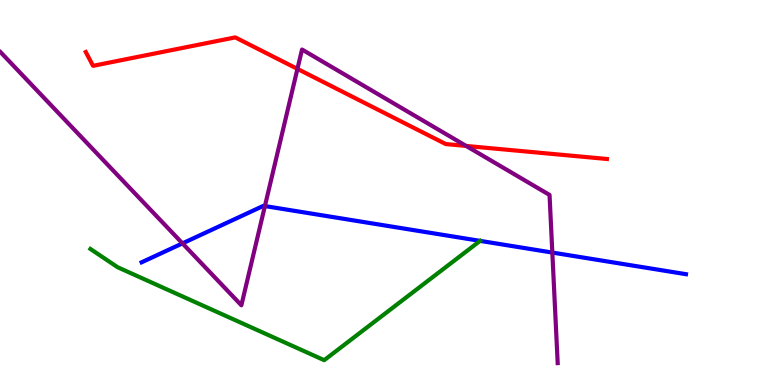[{'lines': ['blue', 'red'], 'intersections': []}, {'lines': ['green', 'red'], 'intersections': []}, {'lines': ['purple', 'red'], 'intersections': [{'x': 3.84, 'y': 8.21}, {'x': 6.01, 'y': 6.21}]}, {'lines': ['blue', 'green'], 'intersections': []}, {'lines': ['blue', 'purple'], 'intersections': [{'x': 2.35, 'y': 3.68}, {'x': 3.42, 'y': 4.65}, {'x': 7.13, 'y': 3.44}]}, {'lines': ['green', 'purple'], 'intersections': []}]